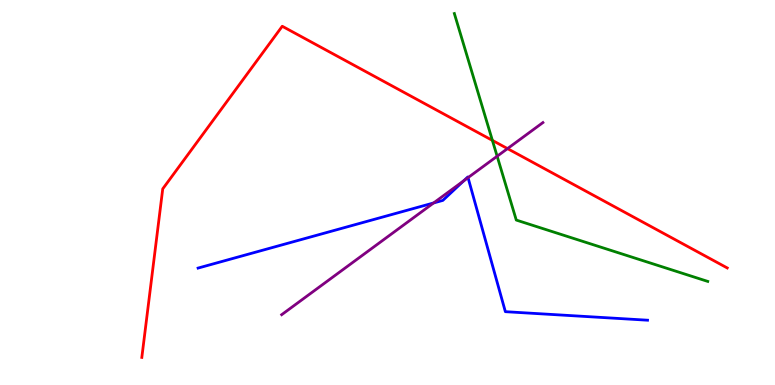[{'lines': ['blue', 'red'], 'intersections': []}, {'lines': ['green', 'red'], 'intersections': [{'x': 6.35, 'y': 6.35}]}, {'lines': ['purple', 'red'], 'intersections': [{'x': 6.55, 'y': 6.14}]}, {'lines': ['blue', 'green'], 'intersections': []}, {'lines': ['blue', 'purple'], 'intersections': [{'x': 5.6, 'y': 4.73}, {'x': 5.98, 'y': 5.3}, {'x': 6.04, 'y': 5.39}]}, {'lines': ['green', 'purple'], 'intersections': [{'x': 6.41, 'y': 5.94}]}]